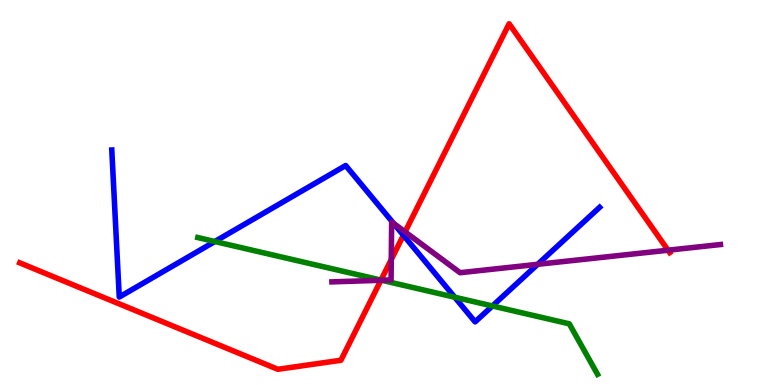[{'lines': ['blue', 'red'], 'intersections': [{'x': 5.21, 'y': 3.89}]}, {'lines': ['green', 'red'], 'intersections': [{'x': 4.92, 'y': 2.72}]}, {'lines': ['purple', 'red'], 'intersections': [{'x': 4.91, 'y': 2.72}, {'x': 5.05, 'y': 3.26}, {'x': 5.23, 'y': 3.98}, {'x': 8.62, 'y': 3.5}]}, {'lines': ['blue', 'green'], 'intersections': [{'x': 2.77, 'y': 3.73}, {'x': 5.87, 'y': 2.28}, {'x': 6.35, 'y': 2.05}]}, {'lines': ['blue', 'purple'], 'intersections': [{'x': 5.08, 'y': 4.2}, {'x': 6.94, 'y': 3.13}]}, {'lines': ['green', 'purple'], 'intersections': [{'x': 4.92, 'y': 2.72}]}]